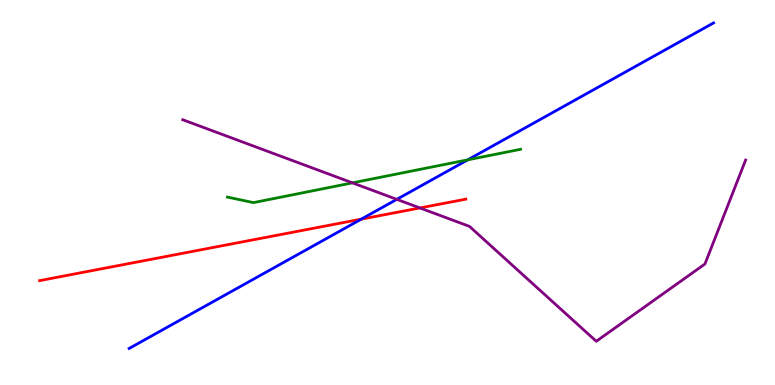[{'lines': ['blue', 'red'], 'intersections': [{'x': 4.66, 'y': 4.31}]}, {'lines': ['green', 'red'], 'intersections': []}, {'lines': ['purple', 'red'], 'intersections': [{'x': 5.42, 'y': 4.6}]}, {'lines': ['blue', 'green'], 'intersections': [{'x': 6.04, 'y': 5.85}]}, {'lines': ['blue', 'purple'], 'intersections': [{'x': 5.12, 'y': 4.82}]}, {'lines': ['green', 'purple'], 'intersections': [{'x': 4.55, 'y': 5.25}]}]